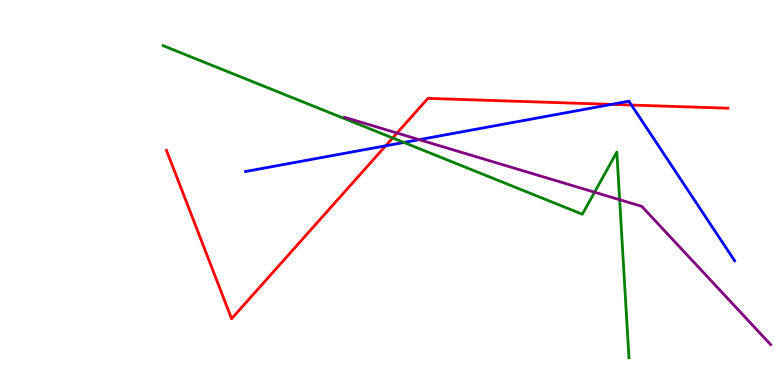[{'lines': ['blue', 'red'], 'intersections': [{'x': 4.98, 'y': 6.21}, {'x': 7.89, 'y': 7.29}, {'x': 8.15, 'y': 7.27}]}, {'lines': ['green', 'red'], 'intersections': [{'x': 5.07, 'y': 6.42}]}, {'lines': ['purple', 'red'], 'intersections': [{'x': 5.12, 'y': 6.54}]}, {'lines': ['blue', 'green'], 'intersections': [{'x': 5.21, 'y': 6.3}]}, {'lines': ['blue', 'purple'], 'intersections': [{'x': 5.41, 'y': 6.37}]}, {'lines': ['green', 'purple'], 'intersections': [{'x': 7.67, 'y': 5.01}, {'x': 8.0, 'y': 4.81}]}]